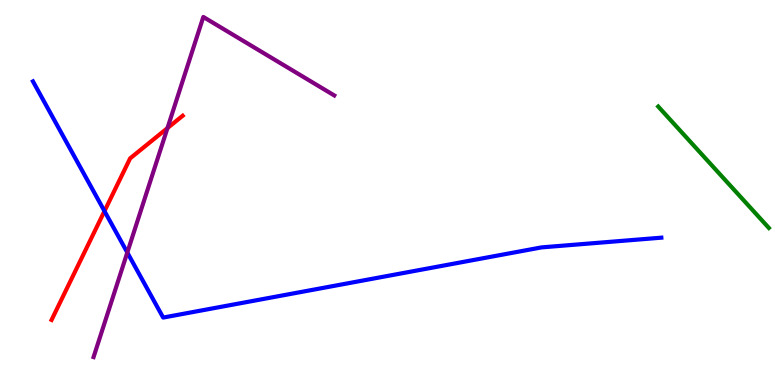[{'lines': ['blue', 'red'], 'intersections': [{'x': 1.35, 'y': 4.52}]}, {'lines': ['green', 'red'], 'intersections': []}, {'lines': ['purple', 'red'], 'intersections': [{'x': 2.16, 'y': 6.67}]}, {'lines': ['blue', 'green'], 'intersections': []}, {'lines': ['blue', 'purple'], 'intersections': [{'x': 1.64, 'y': 3.44}]}, {'lines': ['green', 'purple'], 'intersections': []}]